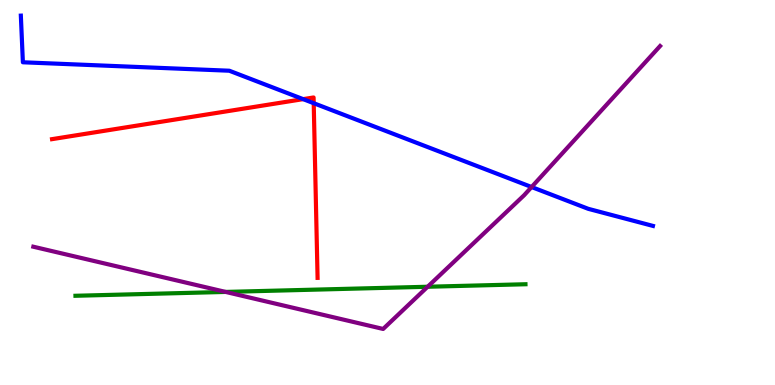[{'lines': ['blue', 'red'], 'intersections': [{'x': 3.91, 'y': 7.42}, {'x': 4.05, 'y': 7.32}]}, {'lines': ['green', 'red'], 'intersections': []}, {'lines': ['purple', 'red'], 'intersections': []}, {'lines': ['blue', 'green'], 'intersections': []}, {'lines': ['blue', 'purple'], 'intersections': [{'x': 6.86, 'y': 5.14}]}, {'lines': ['green', 'purple'], 'intersections': [{'x': 2.91, 'y': 2.42}, {'x': 5.52, 'y': 2.55}]}]